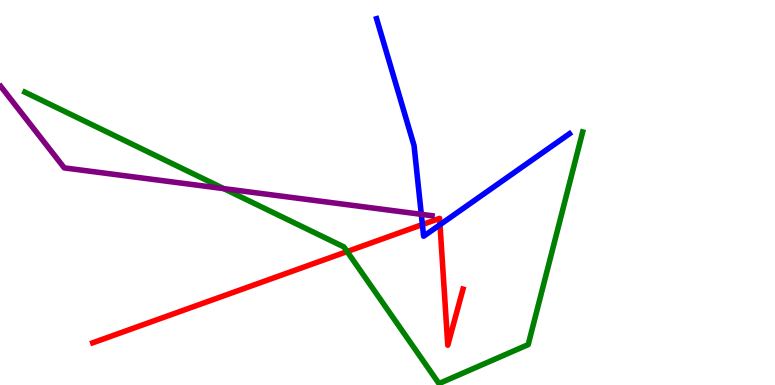[{'lines': ['blue', 'red'], 'intersections': [{'x': 5.45, 'y': 4.17}, {'x': 5.68, 'y': 4.16}]}, {'lines': ['green', 'red'], 'intersections': [{'x': 4.48, 'y': 3.47}]}, {'lines': ['purple', 'red'], 'intersections': []}, {'lines': ['blue', 'green'], 'intersections': []}, {'lines': ['blue', 'purple'], 'intersections': [{'x': 5.44, 'y': 4.43}]}, {'lines': ['green', 'purple'], 'intersections': [{'x': 2.89, 'y': 5.1}]}]